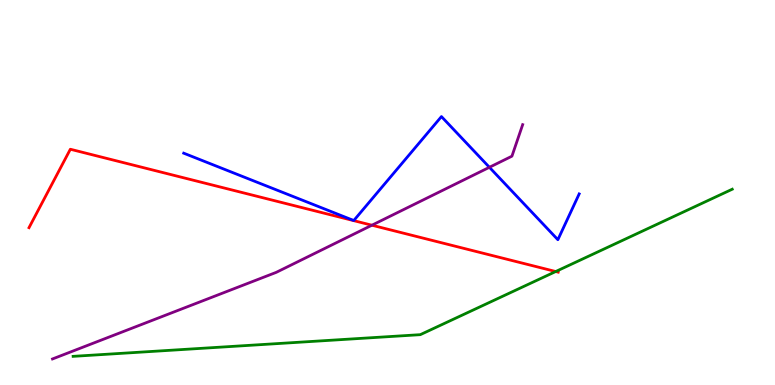[{'lines': ['blue', 'red'], 'intersections': []}, {'lines': ['green', 'red'], 'intersections': [{'x': 7.17, 'y': 2.95}]}, {'lines': ['purple', 'red'], 'intersections': [{'x': 4.8, 'y': 4.15}]}, {'lines': ['blue', 'green'], 'intersections': []}, {'lines': ['blue', 'purple'], 'intersections': [{'x': 6.31, 'y': 5.65}]}, {'lines': ['green', 'purple'], 'intersections': []}]